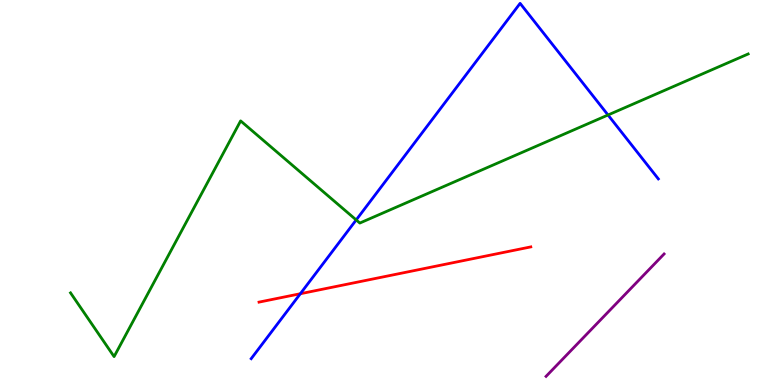[{'lines': ['blue', 'red'], 'intersections': [{'x': 3.88, 'y': 2.37}]}, {'lines': ['green', 'red'], 'intersections': []}, {'lines': ['purple', 'red'], 'intersections': []}, {'lines': ['blue', 'green'], 'intersections': [{'x': 4.6, 'y': 4.29}, {'x': 7.85, 'y': 7.01}]}, {'lines': ['blue', 'purple'], 'intersections': []}, {'lines': ['green', 'purple'], 'intersections': []}]